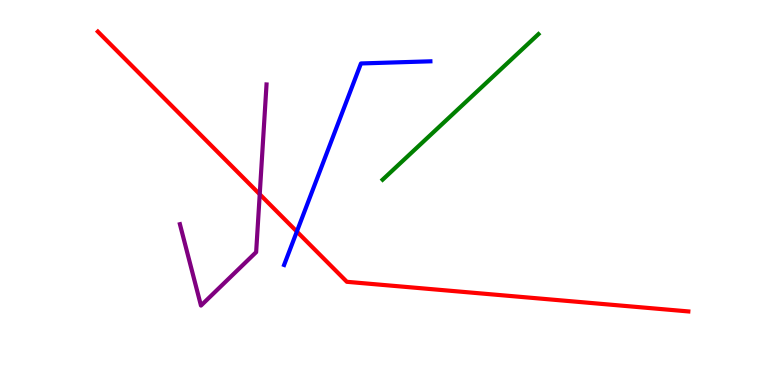[{'lines': ['blue', 'red'], 'intersections': [{'x': 3.83, 'y': 3.99}]}, {'lines': ['green', 'red'], 'intersections': []}, {'lines': ['purple', 'red'], 'intersections': [{'x': 3.35, 'y': 4.95}]}, {'lines': ['blue', 'green'], 'intersections': []}, {'lines': ['blue', 'purple'], 'intersections': []}, {'lines': ['green', 'purple'], 'intersections': []}]